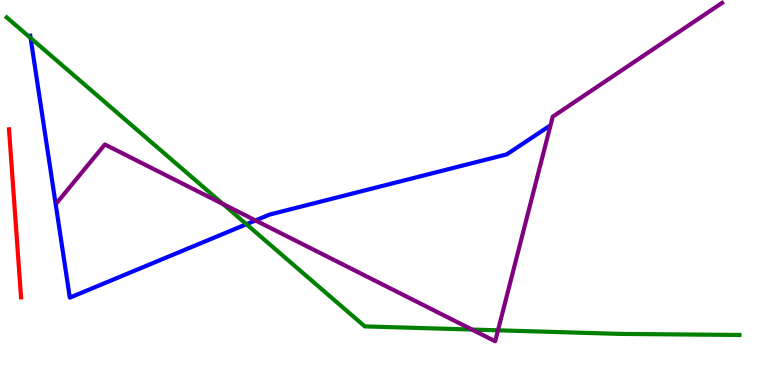[{'lines': ['blue', 'red'], 'intersections': []}, {'lines': ['green', 'red'], 'intersections': []}, {'lines': ['purple', 'red'], 'intersections': []}, {'lines': ['blue', 'green'], 'intersections': [{'x': 0.395, 'y': 9.01}, {'x': 3.18, 'y': 4.18}]}, {'lines': ['blue', 'purple'], 'intersections': [{'x': 3.3, 'y': 4.27}]}, {'lines': ['green', 'purple'], 'intersections': [{'x': 2.88, 'y': 4.7}, {'x': 6.09, 'y': 1.44}, {'x': 6.43, 'y': 1.42}]}]